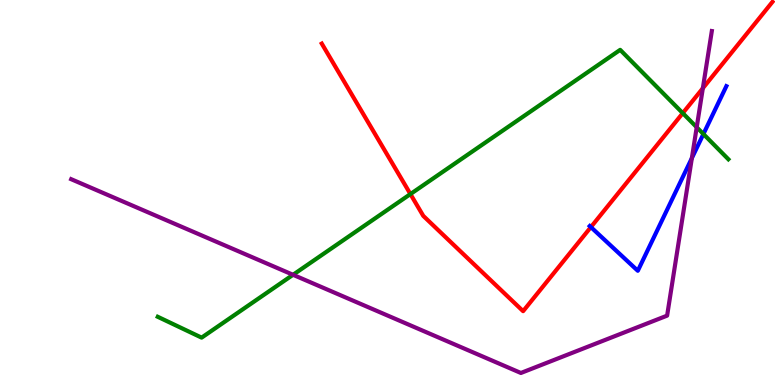[{'lines': ['blue', 'red'], 'intersections': [{'x': 7.62, 'y': 4.1}]}, {'lines': ['green', 'red'], 'intersections': [{'x': 5.3, 'y': 4.96}, {'x': 8.81, 'y': 7.06}]}, {'lines': ['purple', 'red'], 'intersections': [{'x': 9.07, 'y': 7.71}]}, {'lines': ['blue', 'green'], 'intersections': [{'x': 9.08, 'y': 6.52}]}, {'lines': ['blue', 'purple'], 'intersections': [{'x': 8.93, 'y': 5.89}]}, {'lines': ['green', 'purple'], 'intersections': [{'x': 3.78, 'y': 2.86}, {'x': 8.99, 'y': 6.69}]}]